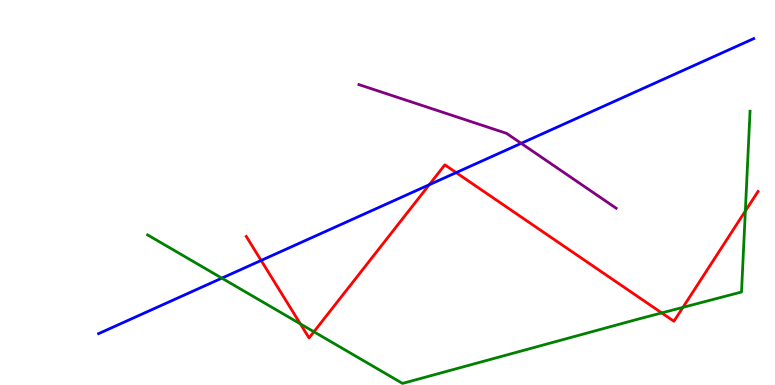[{'lines': ['blue', 'red'], 'intersections': [{'x': 3.37, 'y': 3.24}, {'x': 5.54, 'y': 5.2}, {'x': 5.89, 'y': 5.52}]}, {'lines': ['green', 'red'], 'intersections': [{'x': 3.88, 'y': 1.59}, {'x': 4.05, 'y': 1.38}, {'x': 8.54, 'y': 1.87}, {'x': 8.81, 'y': 2.02}, {'x': 9.62, 'y': 4.52}]}, {'lines': ['purple', 'red'], 'intersections': []}, {'lines': ['blue', 'green'], 'intersections': [{'x': 2.86, 'y': 2.78}]}, {'lines': ['blue', 'purple'], 'intersections': [{'x': 6.72, 'y': 6.28}]}, {'lines': ['green', 'purple'], 'intersections': []}]